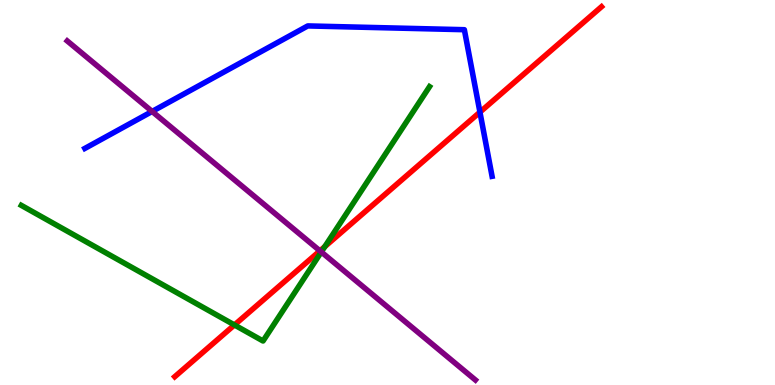[{'lines': ['blue', 'red'], 'intersections': [{'x': 6.19, 'y': 7.09}]}, {'lines': ['green', 'red'], 'intersections': [{'x': 3.03, 'y': 1.56}, {'x': 4.19, 'y': 3.59}]}, {'lines': ['purple', 'red'], 'intersections': [{'x': 4.13, 'y': 3.48}]}, {'lines': ['blue', 'green'], 'intersections': []}, {'lines': ['blue', 'purple'], 'intersections': [{'x': 1.96, 'y': 7.11}]}, {'lines': ['green', 'purple'], 'intersections': [{'x': 4.15, 'y': 3.46}]}]